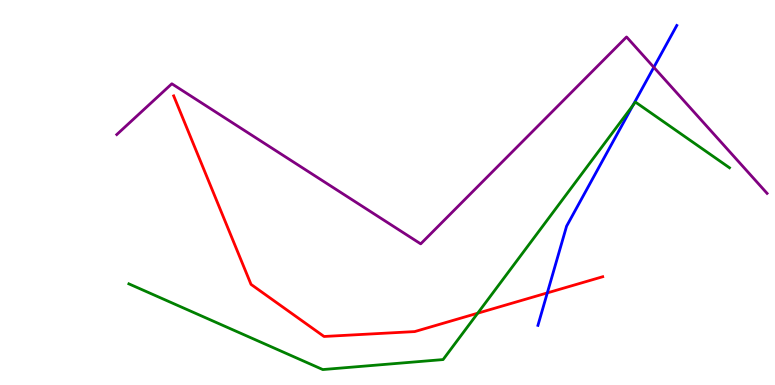[{'lines': ['blue', 'red'], 'intersections': [{'x': 7.06, 'y': 2.39}]}, {'lines': ['green', 'red'], 'intersections': [{'x': 6.16, 'y': 1.86}]}, {'lines': ['purple', 'red'], 'intersections': []}, {'lines': ['blue', 'green'], 'intersections': [{'x': 8.17, 'y': 7.26}]}, {'lines': ['blue', 'purple'], 'intersections': [{'x': 8.44, 'y': 8.25}]}, {'lines': ['green', 'purple'], 'intersections': []}]